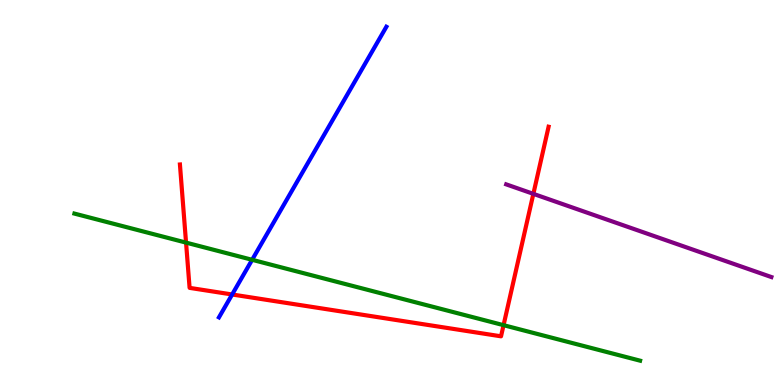[{'lines': ['blue', 'red'], 'intersections': [{'x': 3.0, 'y': 2.35}]}, {'lines': ['green', 'red'], 'intersections': [{'x': 2.4, 'y': 3.7}, {'x': 6.5, 'y': 1.55}]}, {'lines': ['purple', 'red'], 'intersections': [{'x': 6.88, 'y': 4.96}]}, {'lines': ['blue', 'green'], 'intersections': [{'x': 3.25, 'y': 3.25}]}, {'lines': ['blue', 'purple'], 'intersections': []}, {'lines': ['green', 'purple'], 'intersections': []}]